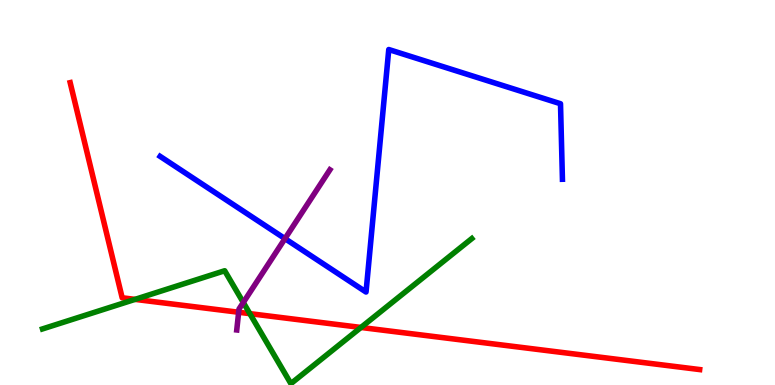[{'lines': ['blue', 'red'], 'intersections': []}, {'lines': ['green', 'red'], 'intersections': [{'x': 1.74, 'y': 2.22}, {'x': 3.22, 'y': 1.85}, {'x': 4.66, 'y': 1.49}]}, {'lines': ['purple', 'red'], 'intersections': [{'x': 3.08, 'y': 1.89}]}, {'lines': ['blue', 'green'], 'intersections': []}, {'lines': ['blue', 'purple'], 'intersections': [{'x': 3.68, 'y': 3.8}]}, {'lines': ['green', 'purple'], 'intersections': [{'x': 3.14, 'y': 2.14}]}]